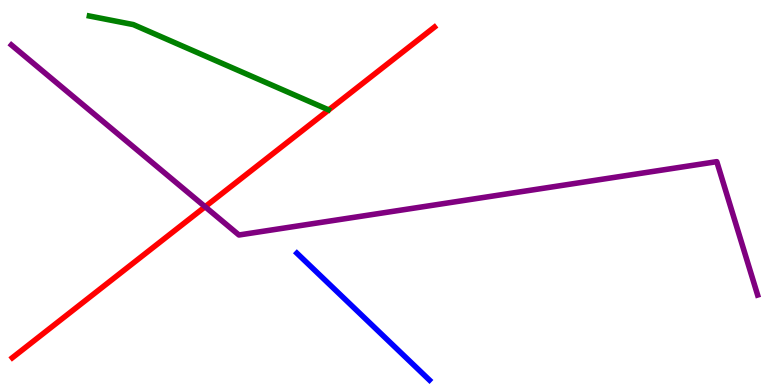[{'lines': ['blue', 'red'], 'intersections': []}, {'lines': ['green', 'red'], 'intersections': []}, {'lines': ['purple', 'red'], 'intersections': [{'x': 2.65, 'y': 4.63}]}, {'lines': ['blue', 'green'], 'intersections': []}, {'lines': ['blue', 'purple'], 'intersections': []}, {'lines': ['green', 'purple'], 'intersections': []}]